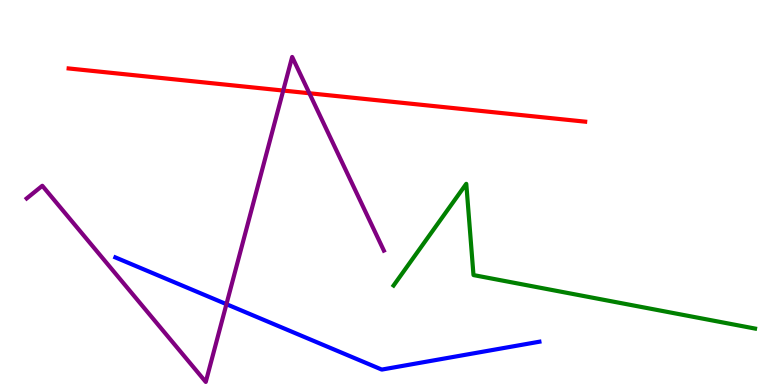[{'lines': ['blue', 'red'], 'intersections': []}, {'lines': ['green', 'red'], 'intersections': []}, {'lines': ['purple', 'red'], 'intersections': [{'x': 3.65, 'y': 7.65}, {'x': 3.99, 'y': 7.58}]}, {'lines': ['blue', 'green'], 'intersections': []}, {'lines': ['blue', 'purple'], 'intersections': [{'x': 2.92, 'y': 2.1}]}, {'lines': ['green', 'purple'], 'intersections': []}]